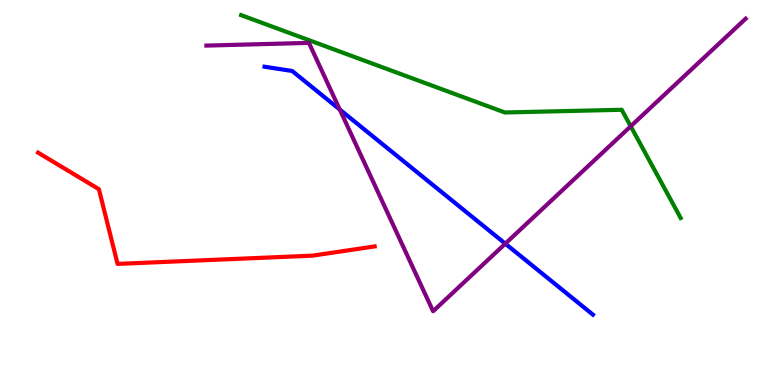[{'lines': ['blue', 'red'], 'intersections': []}, {'lines': ['green', 'red'], 'intersections': []}, {'lines': ['purple', 'red'], 'intersections': []}, {'lines': ['blue', 'green'], 'intersections': []}, {'lines': ['blue', 'purple'], 'intersections': [{'x': 4.38, 'y': 7.15}, {'x': 6.52, 'y': 3.67}]}, {'lines': ['green', 'purple'], 'intersections': [{'x': 8.14, 'y': 6.72}]}]